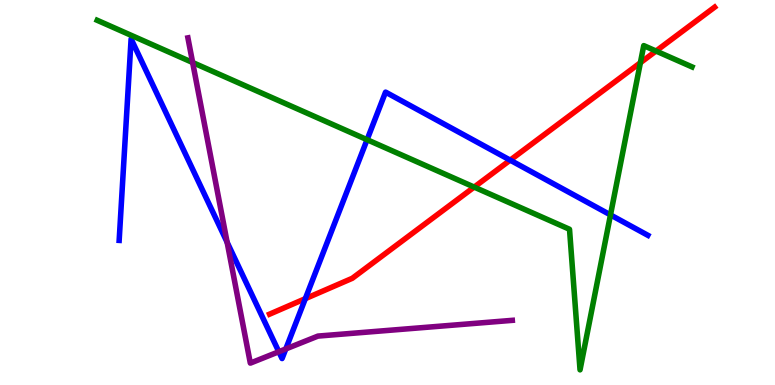[{'lines': ['blue', 'red'], 'intersections': [{'x': 3.94, 'y': 2.24}, {'x': 6.58, 'y': 5.84}]}, {'lines': ['green', 'red'], 'intersections': [{'x': 6.12, 'y': 5.14}, {'x': 8.26, 'y': 8.37}, {'x': 8.46, 'y': 8.67}]}, {'lines': ['purple', 'red'], 'intersections': []}, {'lines': ['blue', 'green'], 'intersections': [{'x': 4.74, 'y': 6.37}, {'x': 7.88, 'y': 4.42}]}, {'lines': ['blue', 'purple'], 'intersections': [{'x': 2.93, 'y': 3.71}, {'x': 3.6, 'y': 0.864}, {'x': 3.69, 'y': 0.937}]}, {'lines': ['green', 'purple'], 'intersections': [{'x': 2.49, 'y': 8.38}]}]